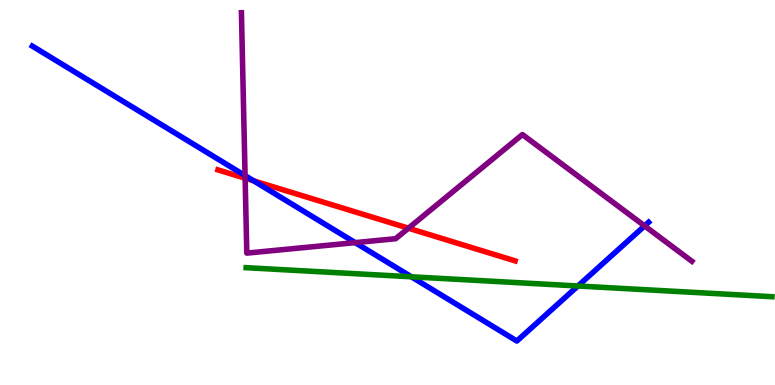[{'lines': ['blue', 'red'], 'intersections': [{'x': 3.27, 'y': 5.3}]}, {'lines': ['green', 'red'], 'intersections': []}, {'lines': ['purple', 'red'], 'intersections': [{'x': 3.16, 'y': 5.37}, {'x': 5.27, 'y': 4.07}]}, {'lines': ['blue', 'green'], 'intersections': [{'x': 5.31, 'y': 2.81}, {'x': 7.46, 'y': 2.57}]}, {'lines': ['blue', 'purple'], 'intersections': [{'x': 3.16, 'y': 5.44}, {'x': 4.58, 'y': 3.7}, {'x': 8.32, 'y': 4.13}]}, {'lines': ['green', 'purple'], 'intersections': []}]